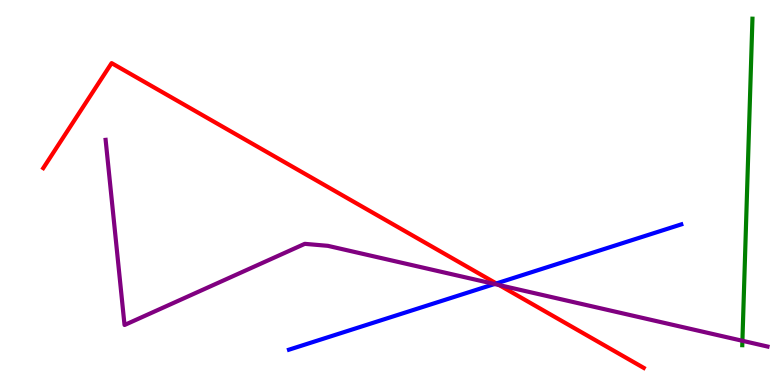[{'lines': ['blue', 'red'], 'intersections': [{'x': 6.4, 'y': 2.64}]}, {'lines': ['green', 'red'], 'intersections': []}, {'lines': ['purple', 'red'], 'intersections': [{'x': 6.44, 'y': 2.6}]}, {'lines': ['blue', 'green'], 'intersections': []}, {'lines': ['blue', 'purple'], 'intersections': [{'x': 6.38, 'y': 2.62}]}, {'lines': ['green', 'purple'], 'intersections': [{'x': 9.58, 'y': 1.15}]}]